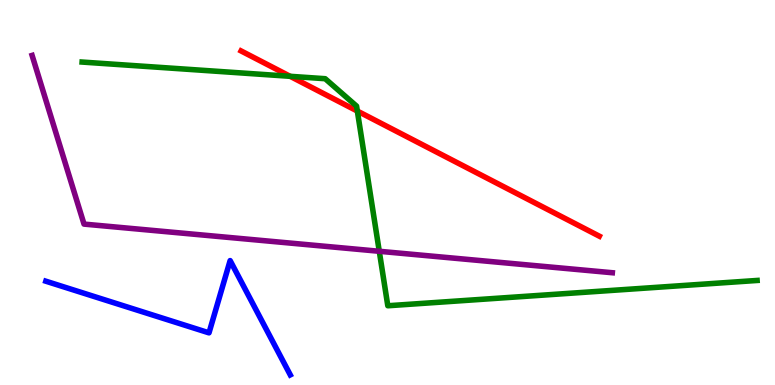[{'lines': ['blue', 'red'], 'intersections': []}, {'lines': ['green', 'red'], 'intersections': [{'x': 3.74, 'y': 8.02}, {'x': 4.61, 'y': 7.12}]}, {'lines': ['purple', 'red'], 'intersections': []}, {'lines': ['blue', 'green'], 'intersections': []}, {'lines': ['blue', 'purple'], 'intersections': []}, {'lines': ['green', 'purple'], 'intersections': [{'x': 4.89, 'y': 3.47}]}]